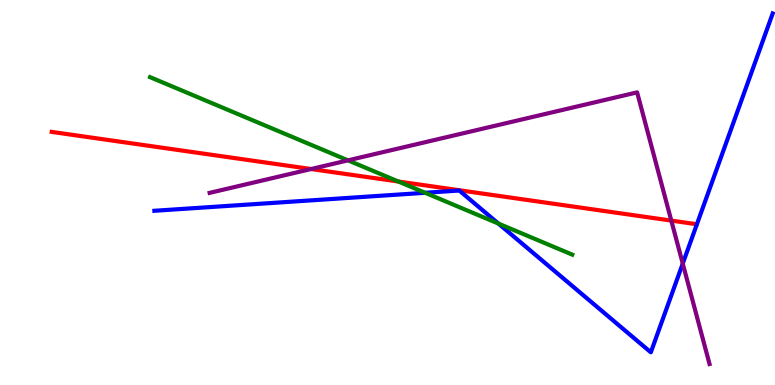[{'lines': ['blue', 'red'], 'intersections': []}, {'lines': ['green', 'red'], 'intersections': [{'x': 5.14, 'y': 5.29}]}, {'lines': ['purple', 'red'], 'intersections': [{'x': 4.01, 'y': 5.61}, {'x': 8.66, 'y': 4.27}]}, {'lines': ['blue', 'green'], 'intersections': [{'x': 5.49, 'y': 4.99}, {'x': 6.43, 'y': 4.19}]}, {'lines': ['blue', 'purple'], 'intersections': [{'x': 8.81, 'y': 3.15}]}, {'lines': ['green', 'purple'], 'intersections': [{'x': 4.49, 'y': 5.84}]}]